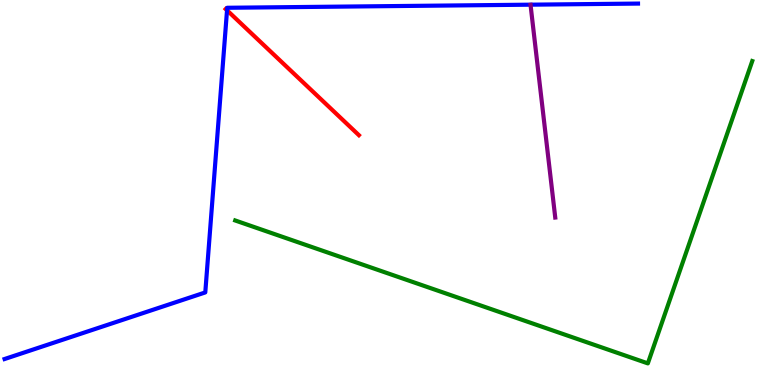[{'lines': ['blue', 'red'], 'intersections': [{'x': 2.93, 'y': 9.73}]}, {'lines': ['green', 'red'], 'intersections': []}, {'lines': ['purple', 'red'], 'intersections': []}, {'lines': ['blue', 'green'], 'intersections': []}, {'lines': ['blue', 'purple'], 'intersections': []}, {'lines': ['green', 'purple'], 'intersections': []}]